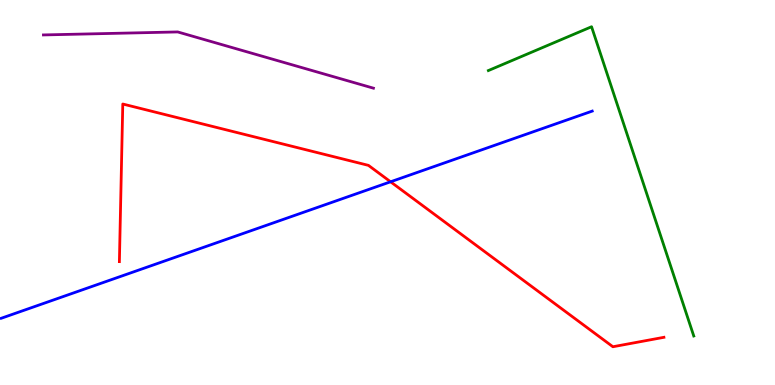[{'lines': ['blue', 'red'], 'intersections': [{'x': 5.04, 'y': 5.28}]}, {'lines': ['green', 'red'], 'intersections': []}, {'lines': ['purple', 'red'], 'intersections': []}, {'lines': ['blue', 'green'], 'intersections': []}, {'lines': ['blue', 'purple'], 'intersections': []}, {'lines': ['green', 'purple'], 'intersections': []}]